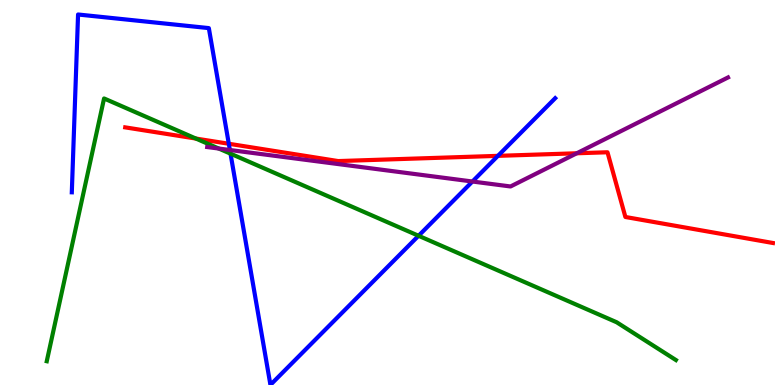[{'lines': ['blue', 'red'], 'intersections': [{'x': 2.95, 'y': 6.27}, {'x': 6.42, 'y': 5.95}]}, {'lines': ['green', 'red'], 'intersections': [{'x': 2.53, 'y': 6.4}]}, {'lines': ['purple', 'red'], 'intersections': [{'x': 7.44, 'y': 6.02}]}, {'lines': ['blue', 'green'], 'intersections': [{'x': 2.97, 'y': 6.01}, {'x': 5.4, 'y': 3.88}]}, {'lines': ['blue', 'purple'], 'intersections': [{'x': 2.97, 'y': 6.1}, {'x': 6.1, 'y': 5.29}]}, {'lines': ['green', 'purple'], 'intersections': [{'x': 2.82, 'y': 6.14}]}]